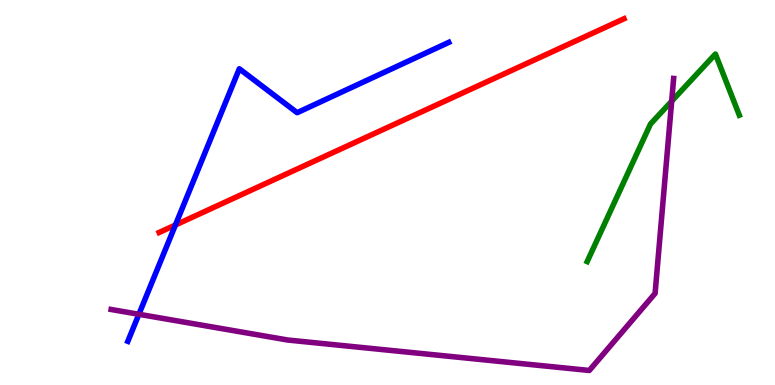[{'lines': ['blue', 'red'], 'intersections': [{'x': 2.26, 'y': 4.16}]}, {'lines': ['green', 'red'], 'intersections': []}, {'lines': ['purple', 'red'], 'intersections': []}, {'lines': ['blue', 'green'], 'intersections': []}, {'lines': ['blue', 'purple'], 'intersections': [{'x': 1.79, 'y': 1.84}]}, {'lines': ['green', 'purple'], 'intersections': [{'x': 8.67, 'y': 7.37}]}]